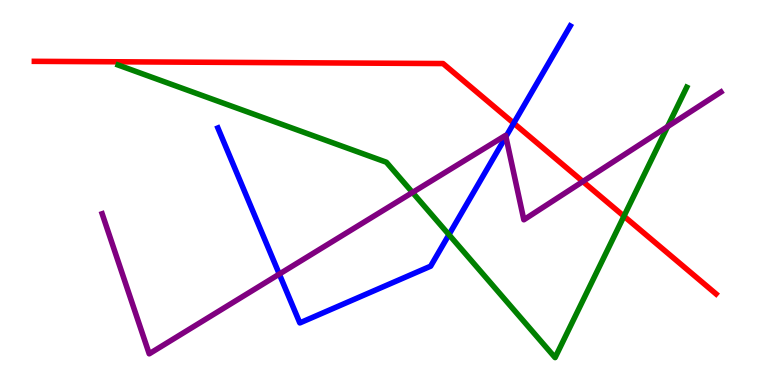[{'lines': ['blue', 'red'], 'intersections': [{'x': 6.63, 'y': 6.8}]}, {'lines': ['green', 'red'], 'intersections': [{'x': 8.05, 'y': 4.38}]}, {'lines': ['purple', 'red'], 'intersections': [{'x': 7.52, 'y': 5.29}]}, {'lines': ['blue', 'green'], 'intersections': [{'x': 5.79, 'y': 3.9}]}, {'lines': ['blue', 'purple'], 'intersections': [{'x': 3.6, 'y': 2.88}, {'x': 6.53, 'y': 6.45}]}, {'lines': ['green', 'purple'], 'intersections': [{'x': 5.32, 'y': 5.0}, {'x': 8.61, 'y': 6.71}]}]